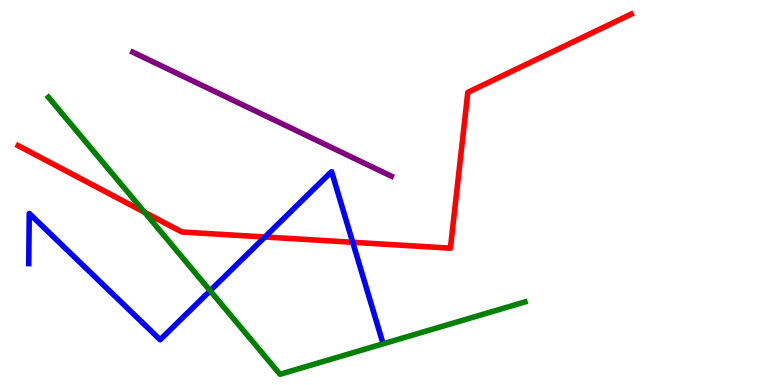[{'lines': ['blue', 'red'], 'intersections': [{'x': 3.42, 'y': 3.84}, {'x': 4.55, 'y': 3.71}]}, {'lines': ['green', 'red'], 'intersections': [{'x': 1.87, 'y': 4.48}]}, {'lines': ['purple', 'red'], 'intersections': []}, {'lines': ['blue', 'green'], 'intersections': [{'x': 2.71, 'y': 2.45}]}, {'lines': ['blue', 'purple'], 'intersections': []}, {'lines': ['green', 'purple'], 'intersections': []}]